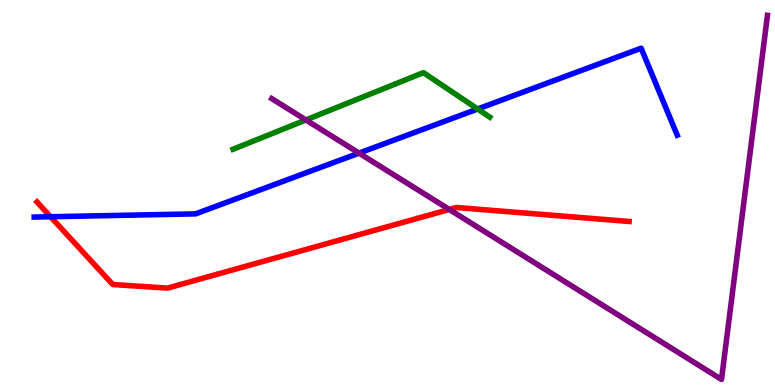[{'lines': ['blue', 'red'], 'intersections': [{'x': 0.652, 'y': 4.37}]}, {'lines': ['green', 'red'], 'intersections': []}, {'lines': ['purple', 'red'], 'intersections': [{'x': 5.8, 'y': 4.56}]}, {'lines': ['blue', 'green'], 'intersections': [{'x': 6.16, 'y': 7.17}]}, {'lines': ['blue', 'purple'], 'intersections': [{'x': 4.63, 'y': 6.02}]}, {'lines': ['green', 'purple'], 'intersections': [{'x': 3.95, 'y': 6.88}]}]